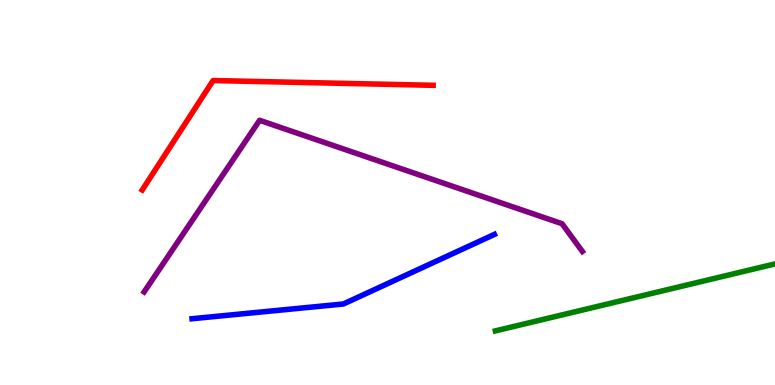[{'lines': ['blue', 'red'], 'intersections': []}, {'lines': ['green', 'red'], 'intersections': []}, {'lines': ['purple', 'red'], 'intersections': []}, {'lines': ['blue', 'green'], 'intersections': []}, {'lines': ['blue', 'purple'], 'intersections': []}, {'lines': ['green', 'purple'], 'intersections': []}]